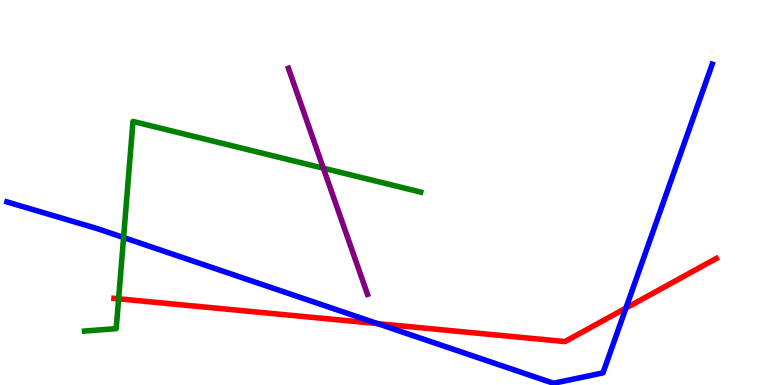[{'lines': ['blue', 'red'], 'intersections': [{'x': 4.87, 'y': 1.59}, {'x': 8.08, 'y': 2.0}]}, {'lines': ['green', 'red'], 'intersections': [{'x': 1.53, 'y': 2.24}]}, {'lines': ['purple', 'red'], 'intersections': []}, {'lines': ['blue', 'green'], 'intersections': [{'x': 1.59, 'y': 3.83}]}, {'lines': ['blue', 'purple'], 'intersections': []}, {'lines': ['green', 'purple'], 'intersections': [{'x': 4.17, 'y': 5.63}]}]